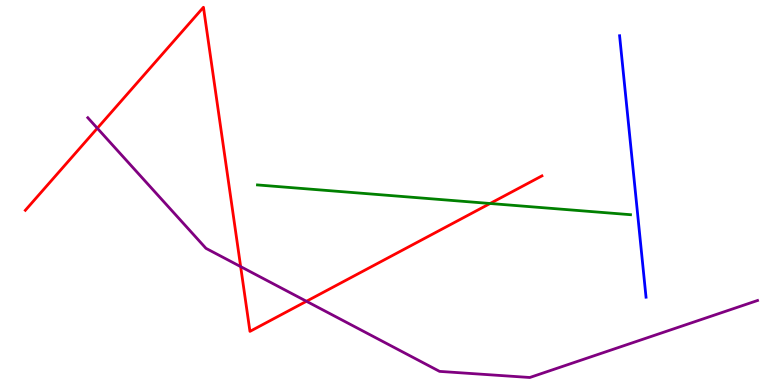[{'lines': ['blue', 'red'], 'intersections': []}, {'lines': ['green', 'red'], 'intersections': [{'x': 6.32, 'y': 4.71}]}, {'lines': ['purple', 'red'], 'intersections': [{'x': 1.26, 'y': 6.67}, {'x': 3.11, 'y': 3.07}, {'x': 3.95, 'y': 2.17}]}, {'lines': ['blue', 'green'], 'intersections': []}, {'lines': ['blue', 'purple'], 'intersections': []}, {'lines': ['green', 'purple'], 'intersections': []}]